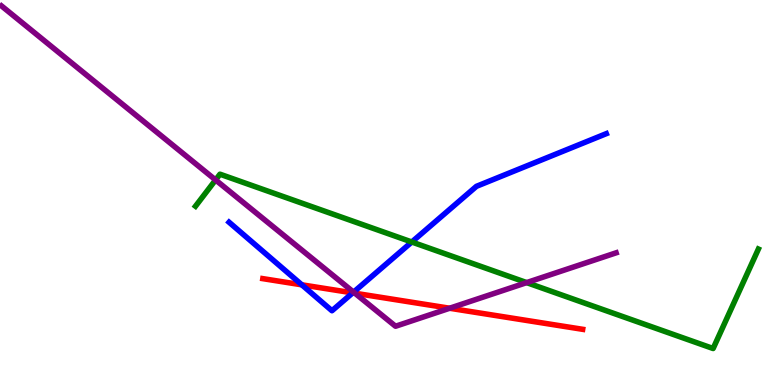[{'lines': ['blue', 'red'], 'intersections': [{'x': 3.89, 'y': 2.6}, {'x': 4.55, 'y': 2.39}]}, {'lines': ['green', 'red'], 'intersections': []}, {'lines': ['purple', 'red'], 'intersections': [{'x': 4.58, 'y': 2.38}, {'x': 5.8, 'y': 1.99}]}, {'lines': ['blue', 'green'], 'intersections': [{'x': 5.31, 'y': 3.71}]}, {'lines': ['blue', 'purple'], 'intersections': [{'x': 4.56, 'y': 2.41}]}, {'lines': ['green', 'purple'], 'intersections': [{'x': 2.78, 'y': 5.33}, {'x': 6.8, 'y': 2.66}]}]